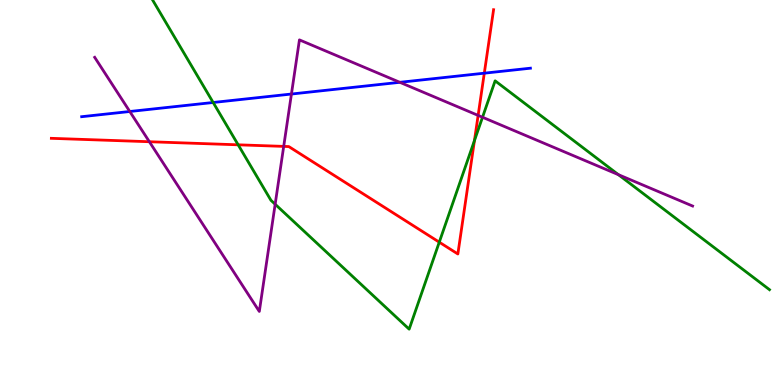[{'lines': ['blue', 'red'], 'intersections': [{'x': 6.25, 'y': 8.1}]}, {'lines': ['green', 'red'], 'intersections': [{'x': 3.07, 'y': 6.24}, {'x': 5.67, 'y': 3.71}, {'x': 6.12, 'y': 6.35}]}, {'lines': ['purple', 'red'], 'intersections': [{'x': 1.93, 'y': 6.32}, {'x': 3.66, 'y': 6.2}, {'x': 6.17, 'y': 7.0}]}, {'lines': ['blue', 'green'], 'intersections': [{'x': 2.75, 'y': 7.34}]}, {'lines': ['blue', 'purple'], 'intersections': [{'x': 1.67, 'y': 7.1}, {'x': 3.76, 'y': 7.56}, {'x': 5.16, 'y': 7.86}]}, {'lines': ['green', 'purple'], 'intersections': [{'x': 3.55, 'y': 4.7}, {'x': 6.23, 'y': 6.95}, {'x': 7.98, 'y': 5.46}]}]